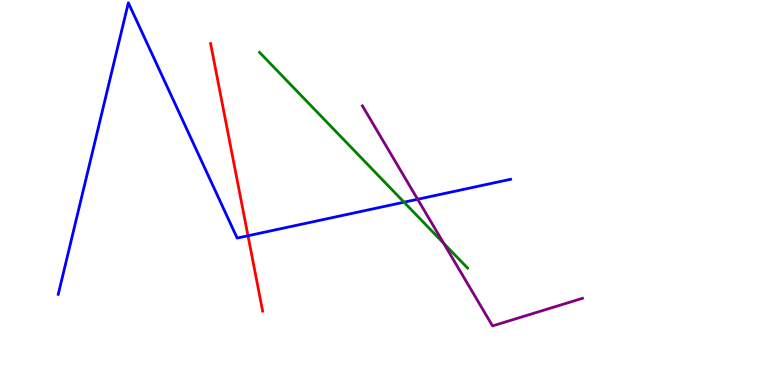[{'lines': ['blue', 'red'], 'intersections': [{'x': 3.2, 'y': 3.88}]}, {'lines': ['green', 'red'], 'intersections': []}, {'lines': ['purple', 'red'], 'intersections': []}, {'lines': ['blue', 'green'], 'intersections': [{'x': 5.21, 'y': 4.75}]}, {'lines': ['blue', 'purple'], 'intersections': [{'x': 5.39, 'y': 4.82}]}, {'lines': ['green', 'purple'], 'intersections': [{'x': 5.72, 'y': 3.68}]}]